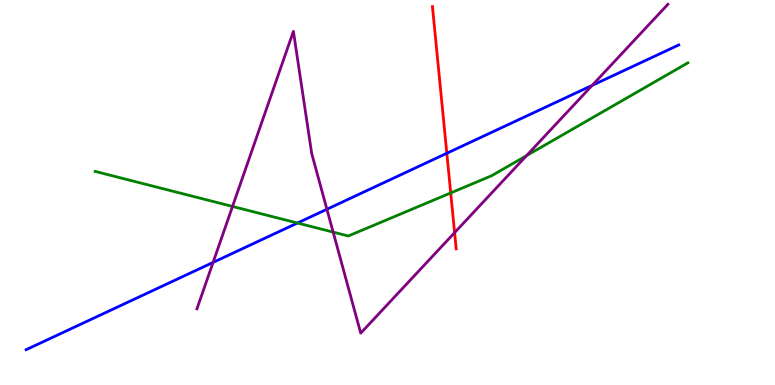[{'lines': ['blue', 'red'], 'intersections': [{'x': 5.77, 'y': 6.02}]}, {'lines': ['green', 'red'], 'intersections': [{'x': 5.82, 'y': 4.99}]}, {'lines': ['purple', 'red'], 'intersections': [{'x': 5.87, 'y': 3.96}]}, {'lines': ['blue', 'green'], 'intersections': [{'x': 3.84, 'y': 4.21}]}, {'lines': ['blue', 'purple'], 'intersections': [{'x': 2.75, 'y': 3.18}, {'x': 4.22, 'y': 4.56}, {'x': 7.64, 'y': 7.78}]}, {'lines': ['green', 'purple'], 'intersections': [{'x': 3.0, 'y': 4.64}, {'x': 4.3, 'y': 3.97}, {'x': 6.79, 'y': 5.96}]}]